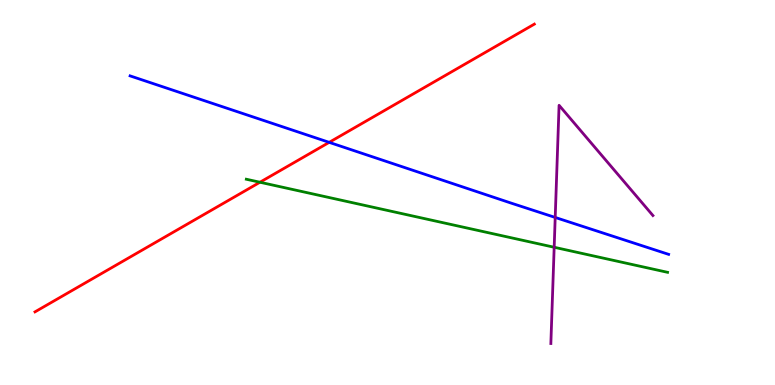[{'lines': ['blue', 'red'], 'intersections': [{'x': 4.25, 'y': 6.3}]}, {'lines': ['green', 'red'], 'intersections': [{'x': 3.35, 'y': 5.27}]}, {'lines': ['purple', 'red'], 'intersections': []}, {'lines': ['blue', 'green'], 'intersections': []}, {'lines': ['blue', 'purple'], 'intersections': [{'x': 7.16, 'y': 4.35}]}, {'lines': ['green', 'purple'], 'intersections': [{'x': 7.15, 'y': 3.58}]}]